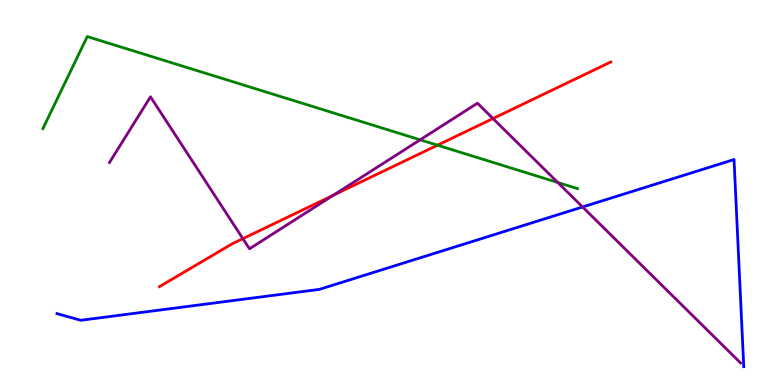[{'lines': ['blue', 'red'], 'intersections': []}, {'lines': ['green', 'red'], 'intersections': [{'x': 5.65, 'y': 6.23}]}, {'lines': ['purple', 'red'], 'intersections': [{'x': 3.13, 'y': 3.8}, {'x': 4.3, 'y': 4.93}, {'x': 6.36, 'y': 6.92}]}, {'lines': ['blue', 'green'], 'intersections': []}, {'lines': ['blue', 'purple'], 'intersections': [{'x': 7.52, 'y': 4.62}]}, {'lines': ['green', 'purple'], 'intersections': [{'x': 5.42, 'y': 6.37}, {'x': 7.2, 'y': 5.26}]}]